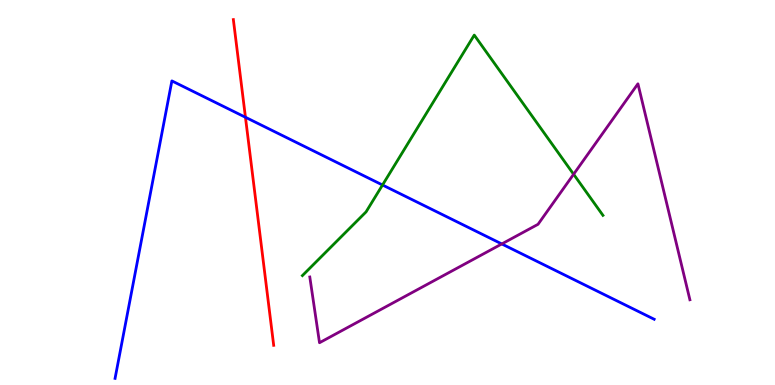[{'lines': ['blue', 'red'], 'intersections': [{'x': 3.17, 'y': 6.95}]}, {'lines': ['green', 'red'], 'intersections': []}, {'lines': ['purple', 'red'], 'intersections': []}, {'lines': ['blue', 'green'], 'intersections': [{'x': 4.94, 'y': 5.19}]}, {'lines': ['blue', 'purple'], 'intersections': [{'x': 6.47, 'y': 3.66}]}, {'lines': ['green', 'purple'], 'intersections': [{'x': 7.4, 'y': 5.47}]}]